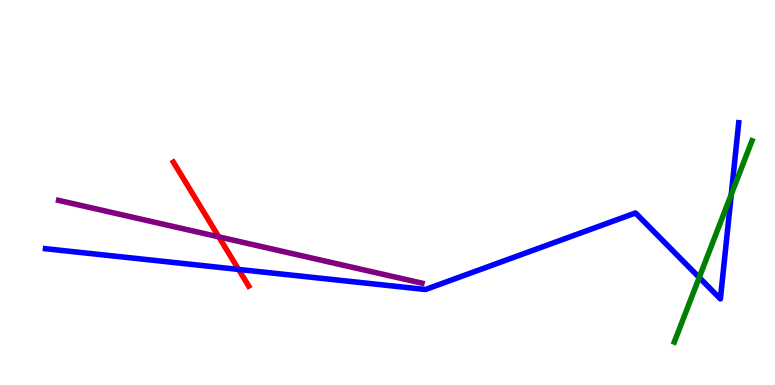[{'lines': ['blue', 'red'], 'intersections': [{'x': 3.08, 'y': 3.0}]}, {'lines': ['green', 'red'], 'intersections': []}, {'lines': ['purple', 'red'], 'intersections': [{'x': 2.82, 'y': 3.85}]}, {'lines': ['blue', 'green'], 'intersections': [{'x': 9.02, 'y': 2.79}, {'x': 9.44, 'y': 4.95}]}, {'lines': ['blue', 'purple'], 'intersections': []}, {'lines': ['green', 'purple'], 'intersections': []}]